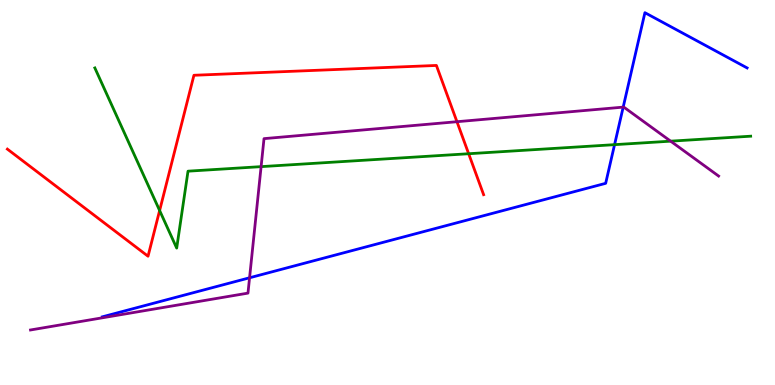[{'lines': ['blue', 'red'], 'intersections': []}, {'lines': ['green', 'red'], 'intersections': [{'x': 2.06, 'y': 4.53}, {'x': 6.05, 'y': 6.01}]}, {'lines': ['purple', 'red'], 'intersections': [{'x': 5.9, 'y': 6.84}]}, {'lines': ['blue', 'green'], 'intersections': [{'x': 7.93, 'y': 6.24}]}, {'lines': ['blue', 'purple'], 'intersections': [{'x': 3.22, 'y': 2.78}, {'x': 8.04, 'y': 7.22}]}, {'lines': ['green', 'purple'], 'intersections': [{'x': 3.37, 'y': 5.67}, {'x': 8.65, 'y': 6.33}]}]